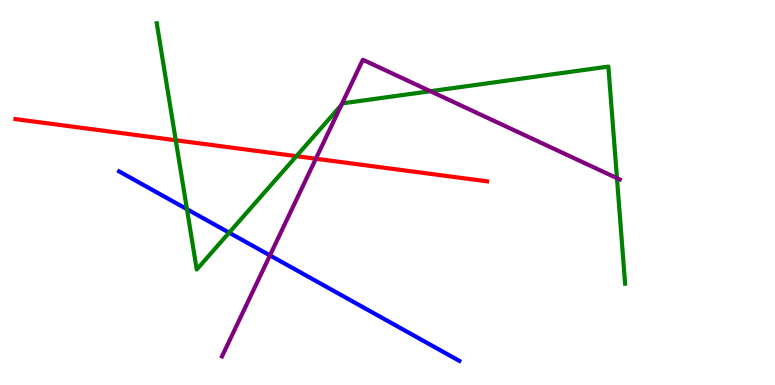[{'lines': ['blue', 'red'], 'intersections': []}, {'lines': ['green', 'red'], 'intersections': [{'x': 2.27, 'y': 6.36}, {'x': 3.82, 'y': 5.94}]}, {'lines': ['purple', 'red'], 'intersections': [{'x': 4.08, 'y': 5.88}]}, {'lines': ['blue', 'green'], 'intersections': [{'x': 2.41, 'y': 4.57}, {'x': 2.96, 'y': 3.96}]}, {'lines': ['blue', 'purple'], 'intersections': [{'x': 3.48, 'y': 3.37}]}, {'lines': ['green', 'purple'], 'intersections': [{'x': 4.4, 'y': 7.27}, {'x': 5.55, 'y': 7.63}, {'x': 7.96, 'y': 5.37}]}]